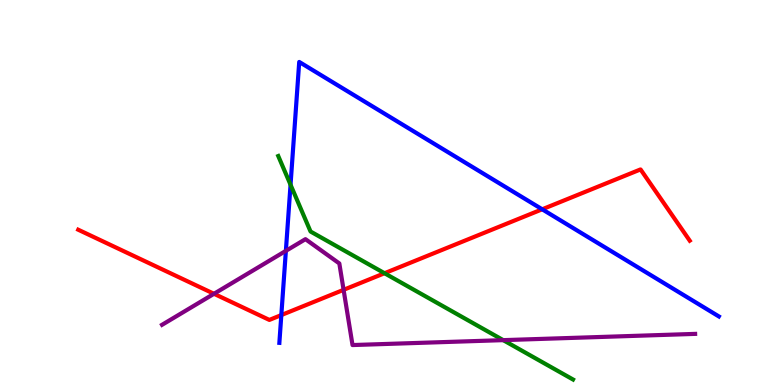[{'lines': ['blue', 'red'], 'intersections': [{'x': 3.63, 'y': 1.82}, {'x': 7.0, 'y': 4.56}]}, {'lines': ['green', 'red'], 'intersections': [{'x': 4.96, 'y': 2.9}]}, {'lines': ['purple', 'red'], 'intersections': [{'x': 2.76, 'y': 2.37}, {'x': 4.43, 'y': 2.47}]}, {'lines': ['blue', 'green'], 'intersections': [{'x': 3.75, 'y': 5.2}]}, {'lines': ['blue', 'purple'], 'intersections': [{'x': 3.69, 'y': 3.48}]}, {'lines': ['green', 'purple'], 'intersections': [{'x': 6.49, 'y': 1.17}]}]